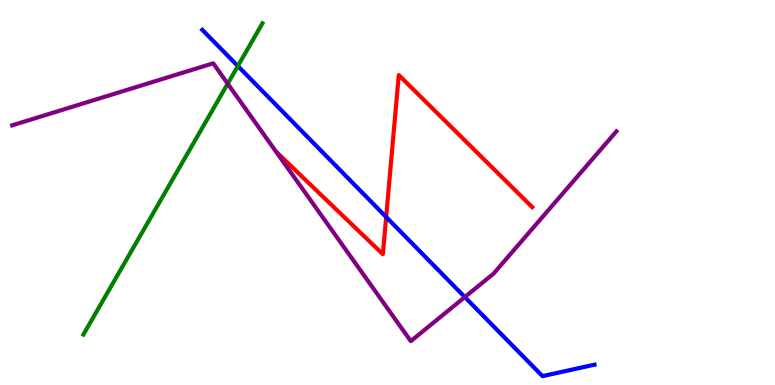[{'lines': ['blue', 'red'], 'intersections': [{'x': 4.98, 'y': 4.36}]}, {'lines': ['green', 'red'], 'intersections': []}, {'lines': ['purple', 'red'], 'intersections': []}, {'lines': ['blue', 'green'], 'intersections': [{'x': 3.07, 'y': 8.28}]}, {'lines': ['blue', 'purple'], 'intersections': [{'x': 6.0, 'y': 2.28}]}, {'lines': ['green', 'purple'], 'intersections': [{'x': 2.94, 'y': 7.83}]}]